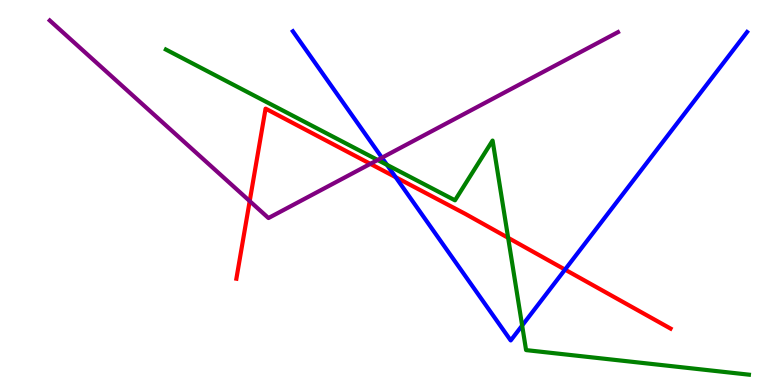[{'lines': ['blue', 'red'], 'intersections': [{'x': 5.11, 'y': 5.4}, {'x': 7.29, 'y': 3.0}]}, {'lines': ['green', 'red'], 'intersections': [{'x': 6.56, 'y': 3.82}]}, {'lines': ['purple', 'red'], 'intersections': [{'x': 3.22, 'y': 4.78}, {'x': 4.78, 'y': 5.74}]}, {'lines': ['blue', 'green'], 'intersections': [{'x': 4.99, 'y': 5.72}, {'x': 6.74, 'y': 1.54}]}, {'lines': ['blue', 'purple'], 'intersections': [{'x': 4.93, 'y': 5.9}]}, {'lines': ['green', 'purple'], 'intersections': [{'x': 4.87, 'y': 5.84}]}]